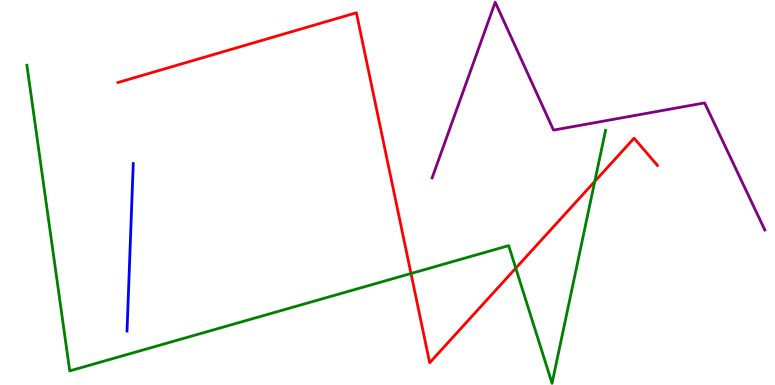[{'lines': ['blue', 'red'], 'intersections': []}, {'lines': ['green', 'red'], 'intersections': [{'x': 5.3, 'y': 2.9}, {'x': 6.66, 'y': 3.03}, {'x': 7.67, 'y': 5.29}]}, {'lines': ['purple', 'red'], 'intersections': []}, {'lines': ['blue', 'green'], 'intersections': []}, {'lines': ['blue', 'purple'], 'intersections': []}, {'lines': ['green', 'purple'], 'intersections': []}]